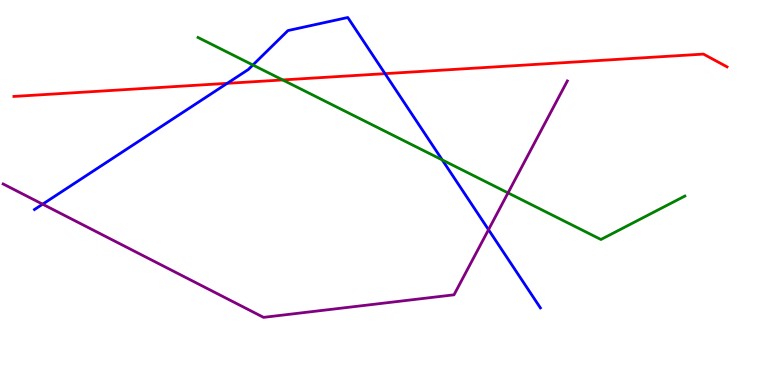[{'lines': ['blue', 'red'], 'intersections': [{'x': 2.93, 'y': 7.84}, {'x': 4.97, 'y': 8.09}]}, {'lines': ['green', 'red'], 'intersections': [{'x': 3.65, 'y': 7.92}]}, {'lines': ['purple', 'red'], 'intersections': []}, {'lines': ['blue', 'green'], 'intersections': [{'x': 3.26, 'y': 8.31}, {'x': 5.71, 'y': 5.85}]}, {'lines': ['blue', 'purple'], 'intersections': [{'x': 0.55, 'y': 4.7}, {'x': 6.3, 'y': 4.03}]}, {'lines': ['green', 'purple'], 'intersections': [{'x': 6.56, 'y': 4.99}]}]